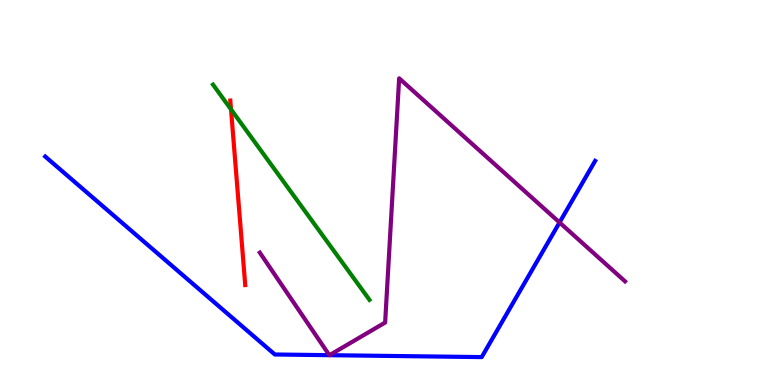[{'lines': ['blue', 'red'], 'intersections': []}, {'lines': ['green', 'red'], 'intersections': [{'x': 2.98, 'y': 7.16}]}, {'lines': ['purple', 'red'], 'intersections': []}, {'lines': ['blue', 'green'], 'intersections': []}, {'lines': ['blue', 'purple'], 'intersections': [{'x': 4.25, 'y': 0.775}, {'x': 4.25, 'y': 0.775}, {'x': 7.22, 'y': 4.22}]}, {'lines': ['green', 'purple'], 'intersections': []}]